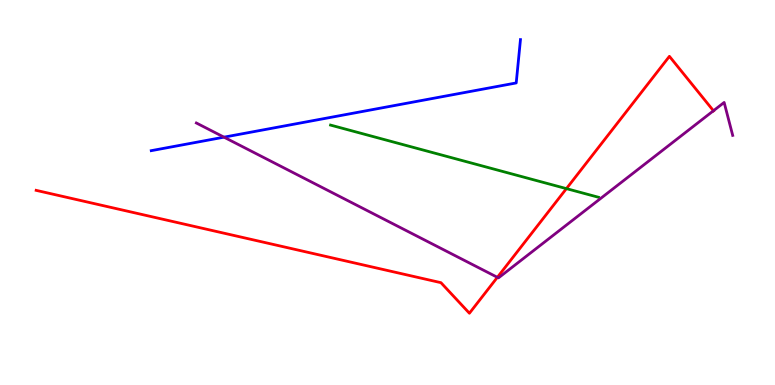[{'lines': ['blue', 'red'], 'intersections': []}, {'lines': ['green', 'red'], 'intersections': [{'x': 7.31, 'y': 5.1}]}, {'lines': ['purple', 'red'], 'intersections': [{'x': 6.42, 'y': 2.8}, {'x': 9.21, 'y': 7.12}]}, {'lines': ['blue', 'green'], 'intersections': []}, {'lines': ['blue', 'purple'], 'intersections': [{'x': 2.89, 'y': 6.44}]}, {'lines': ['green', 'purple'], 'intersections': []}]